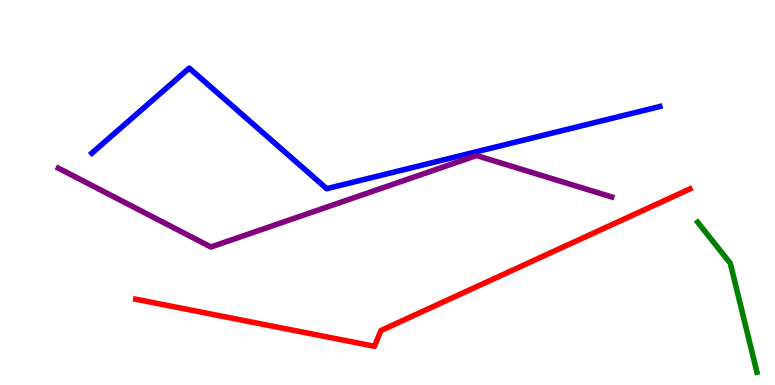[{'lines': ['blue', 'red'], 'intersections': []}, {'lines': ['green', 'red'], 'intersections': []}, {'lines': ['purple', 'red'], 'intersections': []}, {'lines': ['blue', 'green'], 'intersections': []}, {'lines': ['blue', 'purple'], 'intersections': []}, {'lines': ['green', 'purple'], 'intersections': []}]